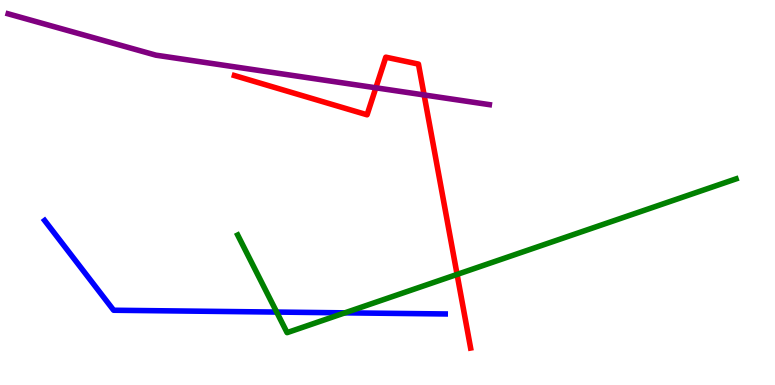[{'lines': ['blue', 'red'], 'intersections': []}, {'lines': ['green', 'red'], 'intersections': [{'x': 5.9, 'y': 2.87}]}, {'lines': ['purple', 'red'], 'intersections': [{'x': 4.85, 'y': 7.72}, {'x': 5.47, 'y': 7.53}]}, {'lines': ['blue', 'green'], 'intersections': [{'x': 3.57, 'y': 1.89}, {'x': 4.45, 'y': 1.87}]}, {'lines': ['blue', 'purple'], 'intersections': []}, {'lines': ['green', 'purple'], 'intersections': []}]